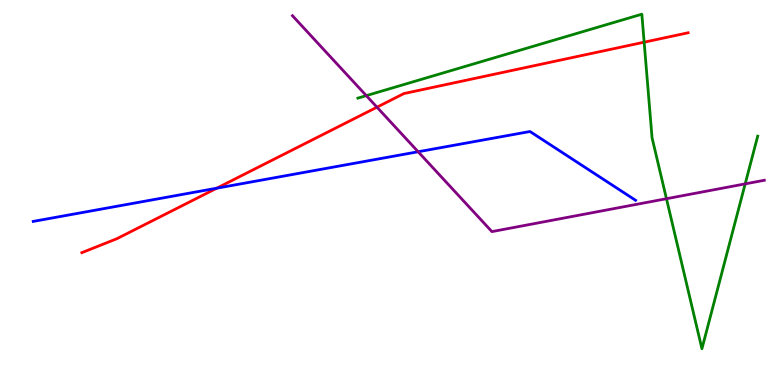[{'lines': ['blue', 'red'], 'intersections': [{'x': 2.8, 'y': 5.11}]}, {'lines': ['green', 'red'], 'intersections': [{'x': 8.31, 'y': 8.9}]}, {'lines': ['purple', 'red'], 'intersections': [{'x': 4.86, 'y': 7.22}]}, {'lines': ['blue', 'green'], 'intersections': []}, {'lines': ['blue', 'purple'], 'intersections': [{'x': 5.4, 'y': 6.06}]}, {'lines': ['green', 'purple'], 'intersections': [{'x': 4.73, 'y': 7.52}, {'x': 8.6, 'y': 4.84}, {'x': 9.62, 'y': 5.22}]}]